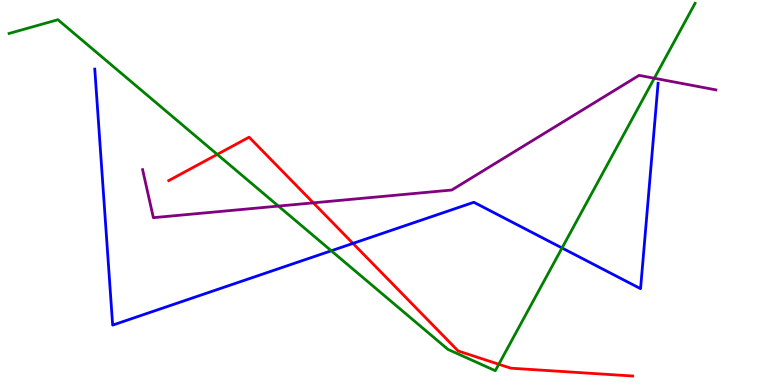[{'lines': ['blue', 'red'], 'intersections': [{'x': 4.55, 'y': 3.68}]}, {'lines': ['green', 'red'], 'intersections': [{'x': 2.8, 'y': 5.99}, {'x': 6.44, 'y': 0.539}]}, {'lines': ['purple', 'red'], 'intersections': [{'x': 4.04, 'y': 4.73}]}, {'lines': ['blue', 'green'], 'intersections': [{'x': 4.27, 'y': 3.49}, {'x': 7.25, 'y': 3.56}]}, {'lines': ['blue', 'purple'], 'intersections': []}, {'lines': ['green', 'purple'], 'intersections': [{'x': 3.59, 'y': 4.65}, {'x': 8.44, 'y': 7.97}]}]